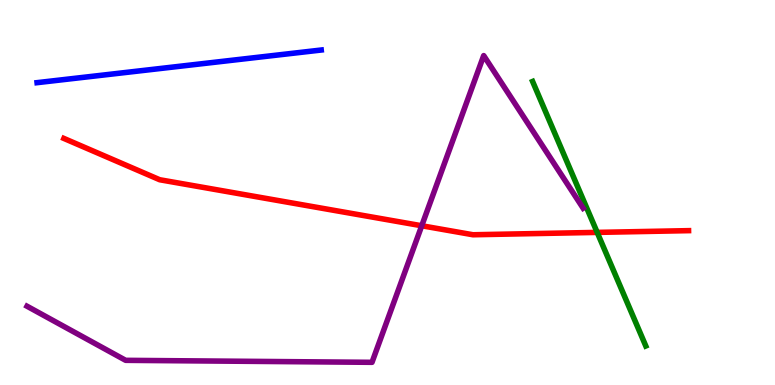[{'lines': ['blue', 'red'], 'intersections': []}, {'lines': ['green', 'red'], 'intersections': [{'x': 7.71, 'y': 3.96}]}, {'lines': ['purple', 'red'], 'intersections': [{'x': 5.44, 'y': 4.14}]}, {'lines': ['blue', 'green'], 'intersections': []}, {'lines': ['blue', 'purple'], 'intersections': []}, {'lines': ['green', 'purple'], 'intersections': []}]